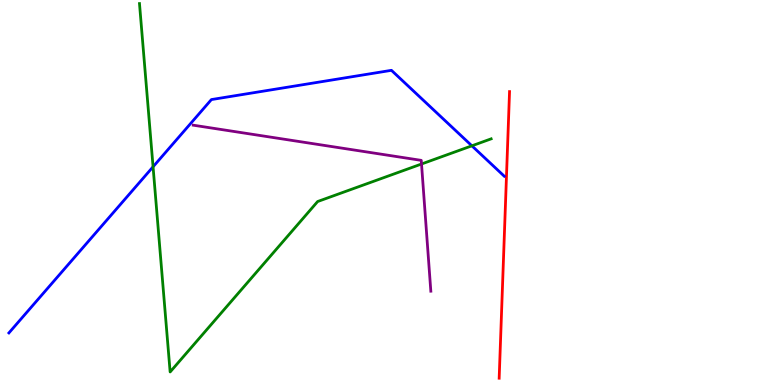[{'lines': ['blue', 'red'], 'intersections': []}, {'lines': ['green', 'red'], 'intersections': []}, {'lines': ['purple', 'red'], 'intersections': []}, {'lines': ['blue', 'green'], 'intersections': [{'x': 1.98, 'y': 5.67}, {'x': 6.09, 'y': 6.21}]}, {'lines': ['blue', 'purple'], 'intersections': []}, {'lines': ['green', 'purple'], 'intersections': [{'x': 5.44, 'y': 5.74}]}]